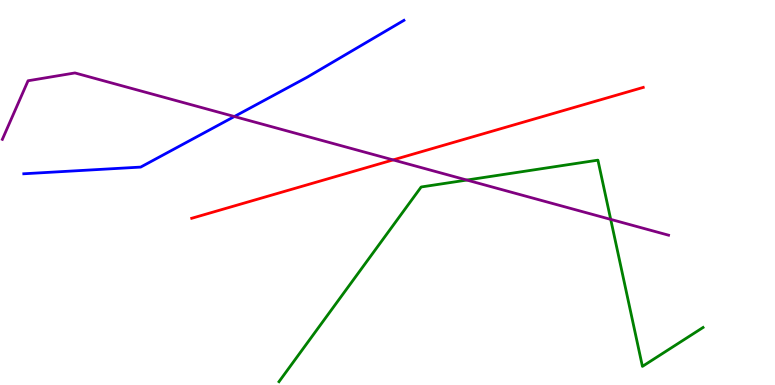[{'lines': ['blue', 'red'], 'intersections': []}, {'lines': ['green', 'red'], 'intersections': []}, {'lines': ['purple', 'red'], 'intersections': [{'x': 5.07, 'y': 5.85}]}, {'lines': ['blue', 'green'], 'intersections': []}, {'lines': ['blue', 'purple'], 'intersections': [{'x': 3.02, 'y': 6.97}]}, {'lines': ['green', 'purple'], 'intersections': [{'x': 6.02, 'y': 5.32}, {'x': 7.88, 'y': 4.3}]}]